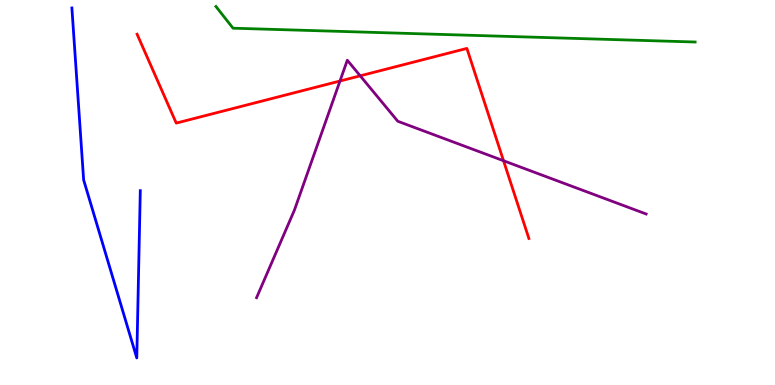[{'lines': ['blue', 'red'], 'intersections': []}, {'lines': ['green', 'red'], 'intersections': []}, {'lines': ['purple', 'red'], 'intersections': [{'x': 4.39, 'y': 7.9}, {'x': 4.65, 'y': 8.03}, {'x': 6.5, 'y': 5.83}]}, {'lines': ['blue', 'green'], 'intersections': []}, {'lines': ['blue', 'purple'], 'intersections': []}, {'lines': ['green', 'purple'], 'intersections': []}]